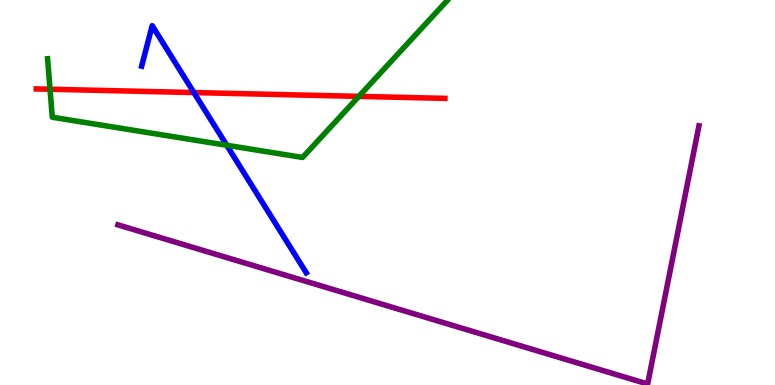[{'lines': ['blue', 'red'], 'intersections': [{'x': 2.5, 'y': 7.6}]}, {'lines': ['green', 'red'], 'intersections': [{'x': 0.646, 'y': 7.68}, {'x': 4.63, 'y': 7.5}]}, {'lines': ['purple', 'red'], 'intersections': []}, {'lines': ['blue', 'green'], 'intersections': [{'x': 2.93, 'y': 6.23}]}, {'lines': ['blue', 'purple'], 'intersections': []}, {'lines': ['green', 'purple'], 'intersections': []}]